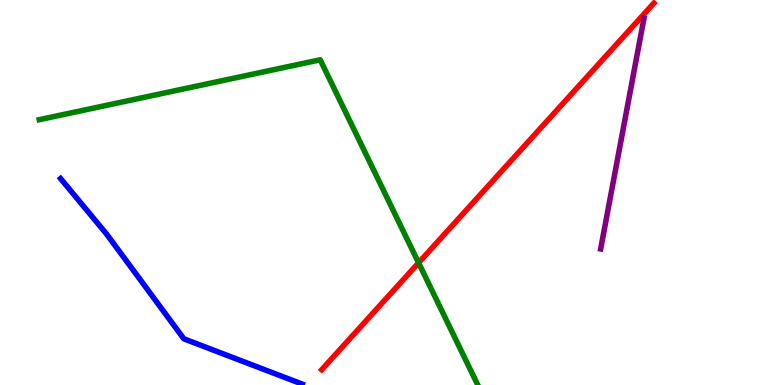[{'lines': ['blue', 'red'], 'intersections': []}, {'lines': ['green', 'red'], 'intersections': [{'x': 5.4, 'y': 3.17}]}, {'lines': ['purple', 'red'], 'intersections': []}, {'lines': ['blue', 'green'], 'intersections': []}, {'lines': ['blue', 'purple'], 'intersections': []}, {'lines': ['green', 'purple'], 'intersections': []}]